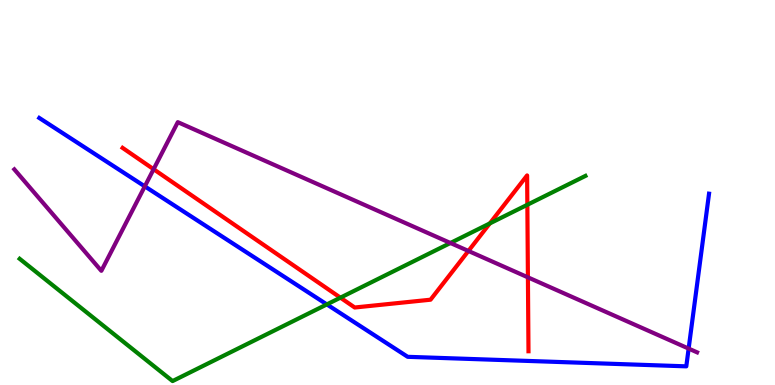[{'lines': ['blue', 'red'], 'intersections': []}, {'lines': ['green', 'red'], 'intersections': [{'x': 4.39, 'y': 2.27}, {'x': 6.32, 'y': 4.2}, {'x': 6.8, 'y': 4.68}]}, {'lines': ['purple', 'red'], 'intersections': [{'x': 1.98, 'y': 5.6}, {'x': 6.04, 'y': 3.48}, {'x': 6.81, 'y': 2.8}]}, {'lines': ['blue', 'green'], 'intersections': [{'x': 4.22, 'y': 2.09}]}, {'lines': ['blue', 'purple'], 'intersections': [{'x': 1.87, 'y': 5.16}, {'x': 8.89, 'y': 0.946}]}, {'lines': ['green', 'purple'], 'intersections': [{'x': 5.81, 'y': 3.69}]}]